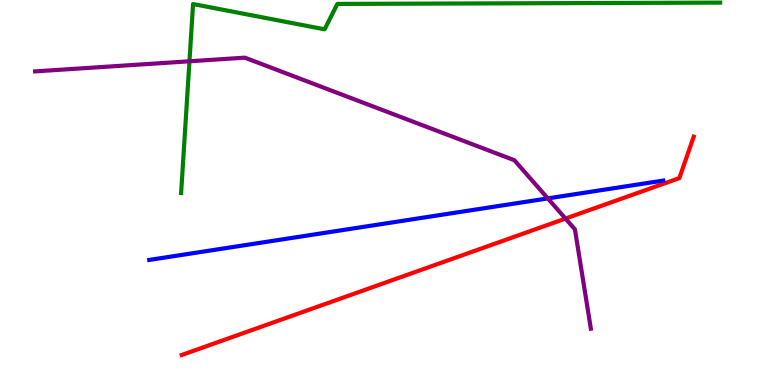[{'lines': ['blue', 'red'], 'intersections': []}, {'lines': ['green', 'red'], 'intersections': []}, {'lines': ['purple', 'red'], 'intersections': [{'x': 7.3, 'y': 4.32}]}, {'lines': ['blue', 'green'], 'intersections': []}, {'lines': ['blue', 'purple'], 'intersections': [{'x': 7.07, 'y': 4.85}]}, {'lines': ['green', 'purple'], 'intersections': [{'x': 2.44, 'y': 8.41}]}]